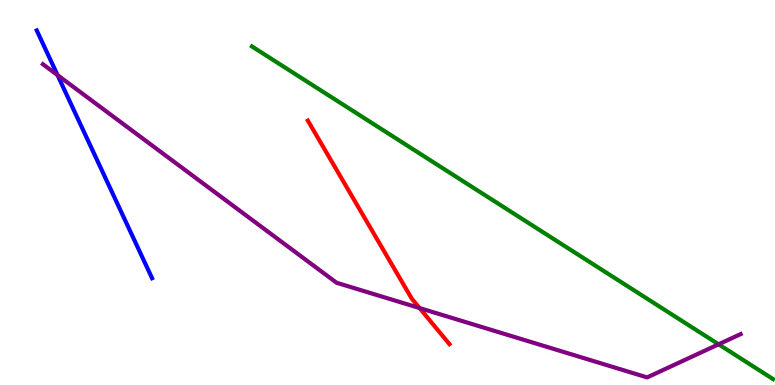[{'lines': ['blue', 'red'], 'intersections': []}, {'lines': ['green', 'red'], 'intersections': []}, {'lines': ['purple', 'red'], 'intersections': [{'x': 5.41, 'y': 2.0}]}, {'lines': ['blue', 'green'], 'intersections': []}, {'lines': ['blue', 'purple'], 'intersections': [{'x': 0.742, 'y': 8.05}]}, {'lines': ['green', 'purple'], 'intersections': [{'x': 9.27, 'y': 1.06}]}]